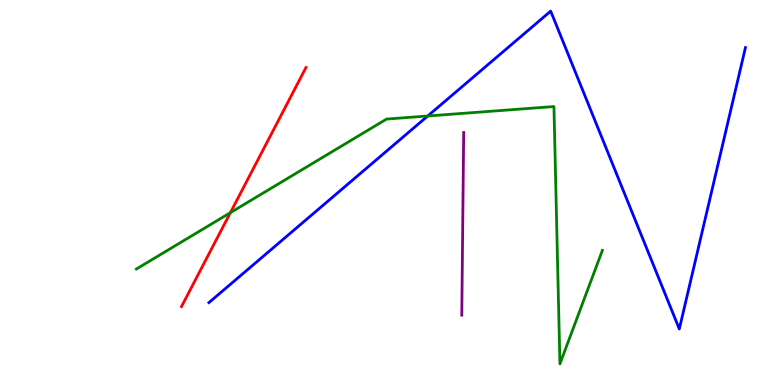[{'lines': ['blue', 'red'], 'intersections': []}, {'lines': ['green', 'red'], 'intersections': [{'x': 2.97, 'y': 4.48}]}, {'lines': ['purple', 'red'], 'intersections': []}, {'lines': ['blue', 'green'], 'intersections': [{'x': 5.52, 'y': 6.99}]}, {'lines': ['blue', 'purple'], 'intersections': []}, {'lines': ['green', 'purple'], 'intersections': []}]